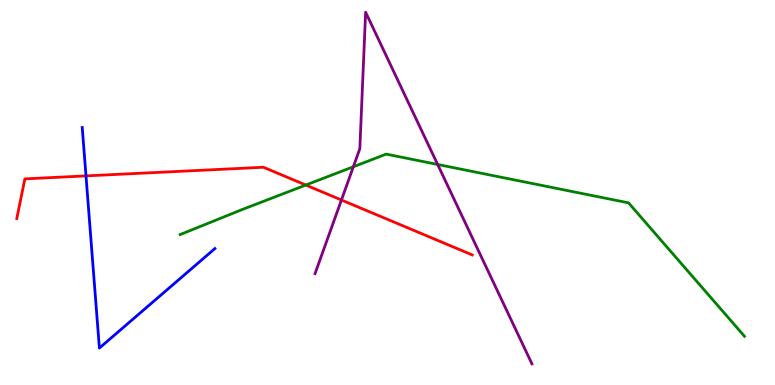[{'lines': ['blue', 'red'], 'intersections': [{'x': 1.11, 'y': 5.43}]}, {'lines': ['green', 'red'], 'intersections': [{'x': 3.95, 'y': 5.19}]}, {'lines': ['purple', 'red'], 'intersections': [{'x': 4.41, 'y': 4.8}]}, {'lines': ['blue', 'green'], 'intersections': []}, {'lines': ['blue', 'purple'], 'intersections': []}, {'lines': ['green', 'purple'], 'intersections': [{'x': 4.56, 'y': 5.67}, {'x': 5.65, 'y': 5.73}]}]